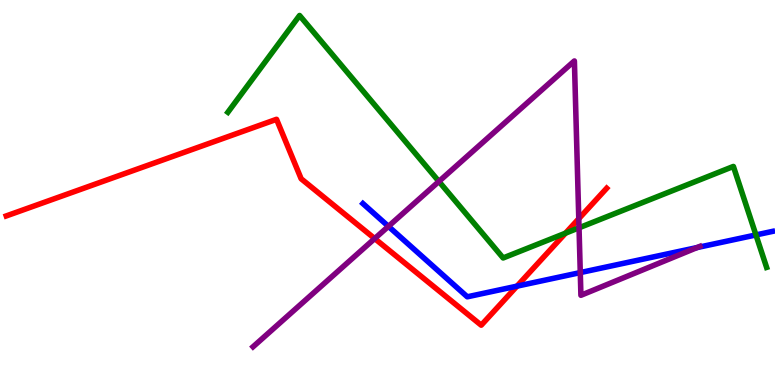[{'lines': ['blue', 'red'], 'intersections': [{'x': 6.67, 'y': 2.57}]}, {'lines': ['green', 'red'], 'intersections': [{'x': 7.3, 'y': 3.94}]}, {'lines': ['purple', 'red'], 'intersections': [{'x': 4.83, 'y': 3.8}, {'x': 7.47, 'y': 4.32}]}, {'lines': ['blue', 'green'], 'intersections': [{'x': 9.75, 'y': 3.9}]}, {'lines': ['blue', 'purple'], 'intersections': [{'x': 5.01, 'y': 4.12}, {'x': 7.49, 'y': 2.92}, {'x': 8.99, 'y': 3.57}]}, {'lines': ['green', 'purple'], 'intersections': [{'x': 5.66, 'y': 5.29}, {'x': 7.47, 'y': 4.08}]}]